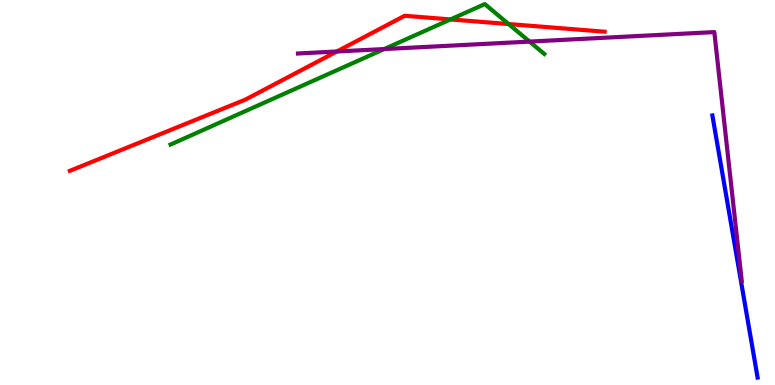[{'lines': ['blue', 'red'], 'intersections': []}, {'lines': ['green', 'red'], 'intersections': [{'x': 5.81, 'y': 9.5}, {'x': 6.56, 'y': 9.38}]}, {'lines': ['purple', 'red'], 'intersections': [{'x': 4.35, 'y': 8.66}]}, {'lines': ['blue', 'green'], 'intersections': []}, {'lines': ['blue', 'purple'], 'intersections': []}, {'lines': ['green', 'purple'], 'intersections': [{'x': 4.96, 'y': 8.73}, {'x': 6.83, 'y': 8.92}]}]